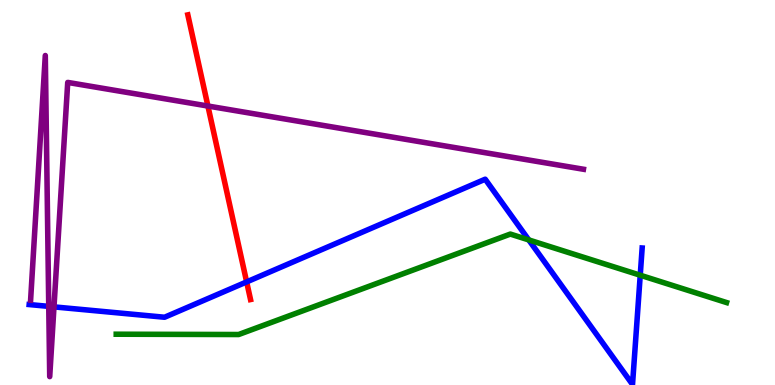[{'lines': ['blue', 'red'], 'intersections': [{'x': 3.18, 'y': 2.68}]}, {'lines': ['green', 'red'], 'intersections': []}, {'lines': ['purple', 'red'], 'intersections': [{'x': 2.68, 'y': 7.25}]}, {'lines': ['blue', 'green'], 'intersections': [{'x': 6.82, 'y': 3.77}, {'x': 8.26, 'y': 2.85}]}, {'lines': ['blue', 'purple'], 'intersections': [{'x': 0.629, 'y': 2.04}, {'x': 0.697, 'y': 2.03}]}, {'lines': ['green', 'purple'], 'intersections': []}]